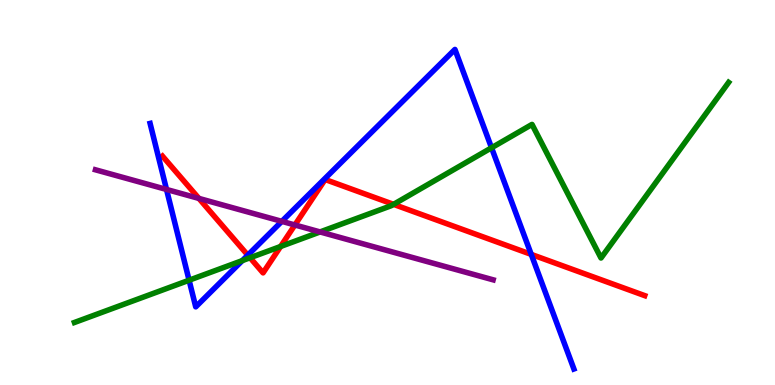[{'lines': ['blue', 'red'], 'intersections': [{'x': 3.2, 'y': 3.37}, {'x': 6.85, 'y': 3.39}]}, {'lines': ['green', 'red'], 'intersections': [{'x': 3.23, 'y': 3.31}, {'x': 3.62, 'y': 3.6}, {'x': 5.08, 'y': 4.69}]}, {'lines': ['purple', 'red'], 'intersections': [{'x': 2.57, 'y': 4.85}, {'x': 3.81, 'y': 4.16}]}, {'lines': ['blue', 'green'], 'intersections': [{'x': 2.44, 'y': 2.72}, {'x': 3.13, 'y': 3.23}, {'x': 6.34, 'y': 6.16}]}, {'lines': ['blue', 'purple'], 'intersections': [{'x': 2.15, 'y': 5.08}, {'x': 3.64, 'y': 4.25}]}, {'lines': ['green', 'purple'], 'intersections': [{'x': 4.13, 'y': 3.98}]}]